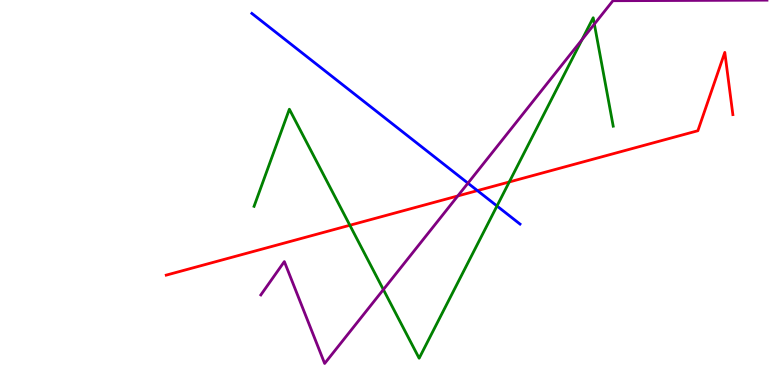[{'lines': ['blue', 'red'], 'intersections': [{'x': 6.16, 'y': 5.05}]}, {'lines': ['green', 'red'], 'intersections': [{'x': 4.51, 'y': 4.15}, {'x': 6.57, 'y': 5.27}]}, {'lines': ['purple', 'red'], 'intersections': [{'x': 5.91, 'y': 4.91}]}, {'lines': ['blue', 'green'], 'intersections': [{'x': 6.41, 'y': 4.65}]}, {'lines': ['blue', 'purple'], 'intersections': [{'x': 6.04, 'y': 5.24}]}, {'lines': ['green', 'purple'], 'intersections': [{'x': 4.95, 'y': 2.48}, {'x': 7.51, 'y': 8.97}, {'x': 7.67, 'y': 9.37}]}]